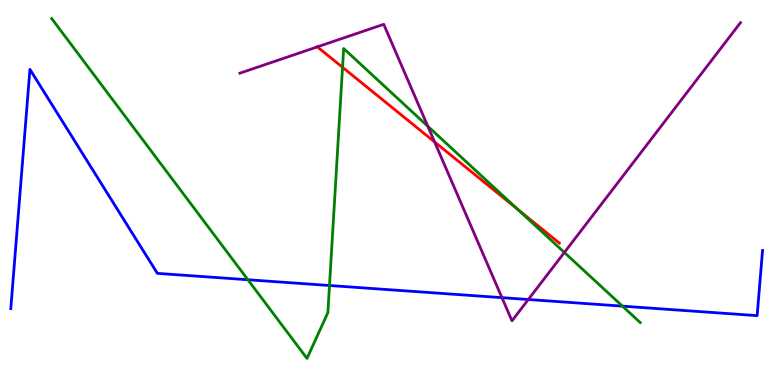[{'lines': ['blue', 'red'], 'intersections': []}, {'lines': ['green', 'red'], 'intersections': [{'x': 4.42, 'y': 8.25}, {'x': 6.68, 'y': 4.57}]}, {'lines': ['purple', 'red'], 'intersections': [{'x': 4.09, 'y': 8.78}, {'x': 5.61, 'y': 6.31}]}, {'lines': ['blue', 'green'], 'intersections': [{'x': 3.2, 'y': 2.73}, {'x': 4.25, 'y': 2.58}, {'x': 8.03, 'y': 2.05}]}, {'lines': ['blue', 'purple'], 'intersections': [{'x': 6.48, 'y': 2.27}, {'x': 6.82, 'y': 2.22}]}, {'lines': ['green', 'purple'], 'intersections': [{'x': 5.52, 'y': 6.72}, {'x': 7.28, 'y': 3.44}]}]